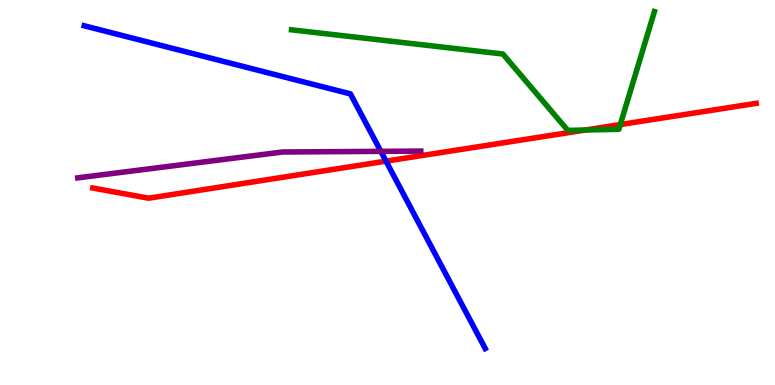[{'lines': ['blue', 'red'], 'intersections': [{'x': 4.98, 'y': 5.81}]}, {'lines': ['green', 'red'], 'intersections': [{'x': 7.55, 'y': 6.62}, {'x': 8.0, 'y': 6.76}]}, {'lines': ['purple', 'red'], 'intersections': []}, {'lines': ['blue', 'green'], 'intersections': []}, {'lines': ['blue', 'purple'], 'intersections': [{'x': 4.91, 'y': 6.07}]}, {'lines': ['green', 'purple'], 'intersections': []}]